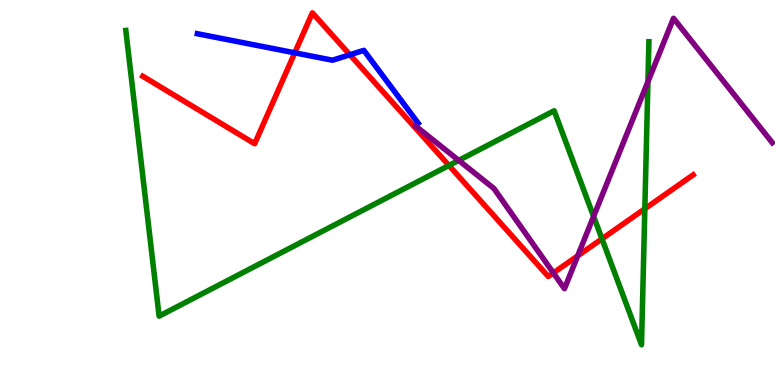[{'lines': ['blue', 'red'], 'intersections': [{'x': 3.8, 'y': 8.63}, {'x': 4.51, 'y': 8.58}]}, {'lines': ['green', 'red'], 'intersections': [{'x': 5.79, 'y': 5.7}, {'x': 7.77, 'y': 3.8}, {'x': 8.32, 'y': 4.58}]}, {'lines': ['purple', 'red'], 'intersections': [{'x': 7.14, 'y': 2.91}, {'x': 7.45, 'y': 3.35}]}, {'lines': ['blue', 'green'], 'intersections': []}, {'lines': ['blue', 'purple'], 'intersections': []}, {'lines': ['green', 'purple'], 'intersections': [{'x': 5.92, 'y': 5.83}, {'x': 7.66, 'y': 4.38}, {'x': 8.36, 'y': 7.88}]}]